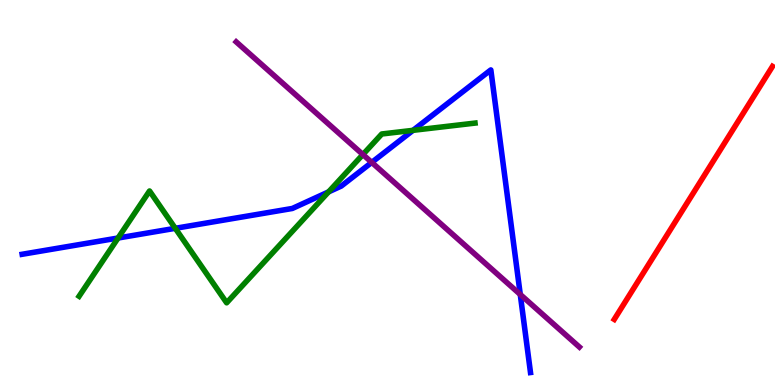[{'lines': ['blue', 'red'], 'intersections': []}, {'lines': ['green', 'red'], 'intersections': []}, {'lines': ['purple', 'red'], 'intersections': []}, {'lines': ['blue', 'green'], 'intersections': [{'x': 1.52, 'y': 3.82}, {'x': 2.26, 'y': 4.07}, {'x': 4.24, 'y': 5.02}, {'x': 5.33, 'y': 6.61}]}, {'lines': ['blue', 'purple'], 'intersections': [{'x': 4.8, 'y': 5.78}, {'x': 6.71, 'y': 2.35}]}, {'lines': ['green', 'purple'], 'intersections': [{'x': 4.68, 'y': 5.99}]}]